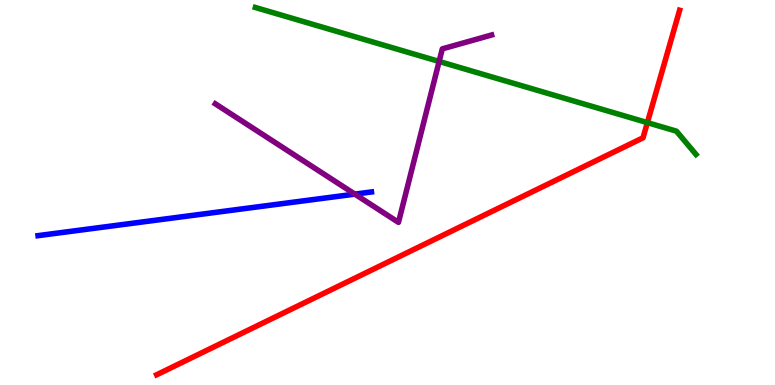[{'lines': ['blue', 'red'], 'intersections': []}, {'lines': ['green', 'red'], 'intersections': [{'x': 8.35, 'y': 6.81}]}, {'lines': ['purple', 'red'], 'intersections': []}, {'lines': ['blue', 'green'], 'intersections': []}, {'lines': ['blue', 'purple'], 'intersections': [{'x': 4.58, 'y': 4.96}]}, {'lines': ['green', 'purple'], 'intersections': [{'x': 5.67, 'y': 8.4}]}]